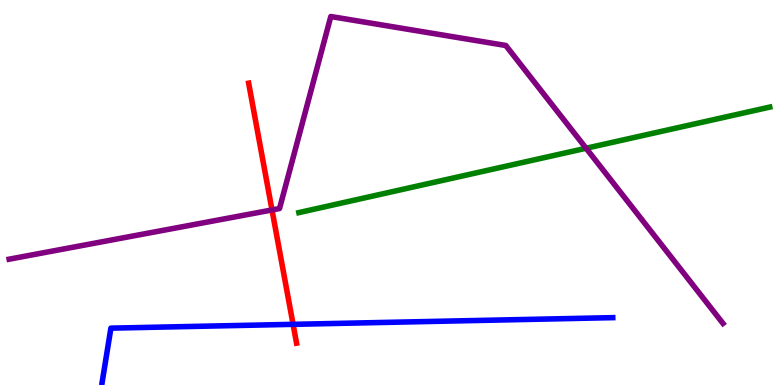[{'lines': ['blue', 'red'], 'intersections': [{'x': 3.78, 'y': 1.58}]}, {'lines': ['green', 'red'], 'intersections': []}, {'lines': ['purple', 'red'], 'intersections': [{'x': 3.51, 'y': 4.55}]}, {'lines': ['blue', 'green'], 'intersections': []}, {'lines': ['blue', 'purple'], 'intersections': []}, {'lines': ['green', 'purple'], 'intersections': [{'x': 7.56, 'y': 6.15}]}]